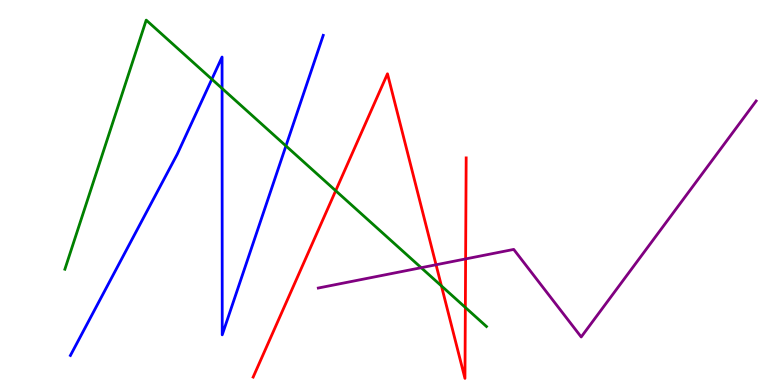[{'lines': ['blue', 'red'], 'intersections': []}, {'lines': ['green', 'red'], 'intersections': [{'x': 4.33, 'y': 5.05}, {'x': 5.7, 'y': 2.57}, {'x': 6.0, 'y': 2.01}]}, {'lines': ['purple', 'red'], 'intersections': [{'x': 5.63, 'y': 3.12}, {'x': 6.01, 'y': 3.27}]}, {'lines': ['blue', 'green'], 'intersections': [{'x': 2.73, 'y': 7.94}, {'x': 2.87, 'y': 7.7}, {'x': 3.69, 'y': 6.21}]}, {'lines': ['blue', 'purple'], 'intersections': []}, {'lines': ['green', 'purple'], 'intersections': [{'x': 5.43, 'y': 3.05}]}]